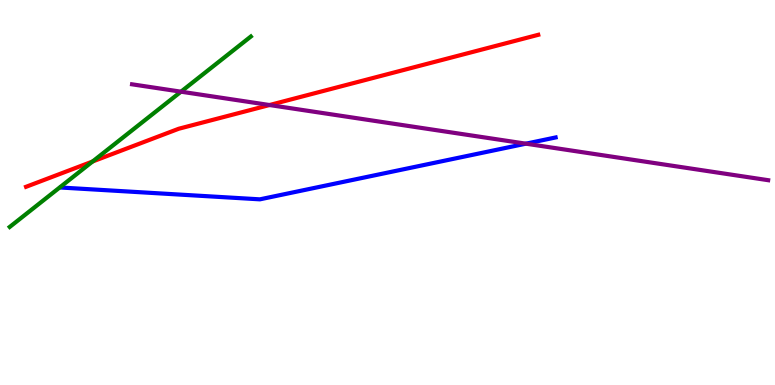[{'lines': ['blue', 'red'], 'intersections': []}, {'lines': ['green', 'red'], 'intersections': [{'x': 1.19, 'y': 5.8}]}, {'lines': ['purple', 'red'], 'intersections': [{'x': 3.48, 'y': 7.27}]}, {'lines': ['blue', 'green'], 'intersections': []}, {'lines': ['blue', 'purple'], 'intersections': [{'x': 6.79, 'y': 6.27}]}, {'lines': ['green', 'purple'], 'intersections': [{'x': 2.34, 'y': 7.62}]}]